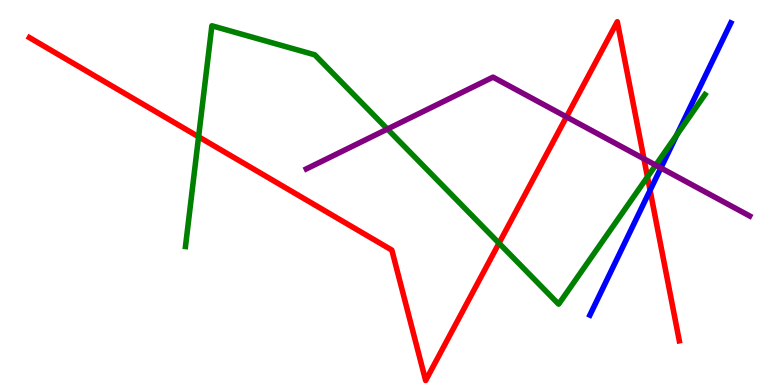[{'lines': ['blue', 'red'], 'intersections': [{'x': 8.39, 'y': 5.06}]}, {'lines': ['green', 'red'], 'intersections': [{'x': 2.56, 'y': 6.45}, {'x': 6.44, 'y': 3.68}, {'x': 8.35, 'y': 5.4}]}, {'lines': ['purple', 'red'], 'intersections': [{'x': 7.31, 'y': 6.96}, {'x': 8.31, 'y': 5.88}]}, {'lines': ['blue', 'green'], 'intersections': [{'x': 8.73, 'y': 6.5}]}, {'lines': ['blue', 'purple'], 'intersections': [{'x': 8.53, 'y': 5.64}]}, {'lines': ['green', 'purple'], 'intersections': [{'x': 5.0, 'y': 6.65}, {'x': 8.46, 'y': 5.71}]}]